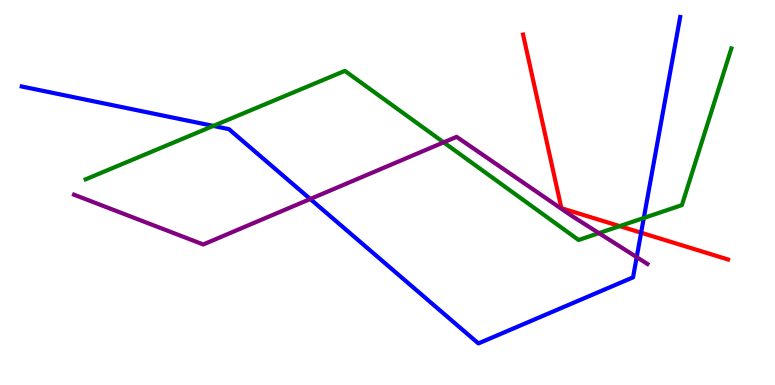[{'lines': ['blue', 'red'], 'intersections': [{'x': 8.27, 'y': 3.96}]}, {'lines': ['green', 'red'], 'intersections': [{'x': 8.0, 'y': 4.13}]}, {'lines': ['purple', 'red'], 'intersections': []}, {'lines': ['blue', 'green'], 'intersections': [{'x': 2.75, 'y': 6.73}, {'x': 8.31, 'y': 4.34}]}, {'lines': ['blue', 'purple'], 'intersections': [{'x': 4.0, 'y': 4.83}, {'x': 8.22, 'y': 3.32}]}, {'lines': ['green', 'purple'], 'intersections': [{'x': 5.72, 'y': 6.3}, {'x': 7.73, 'y': 3.94}]}]